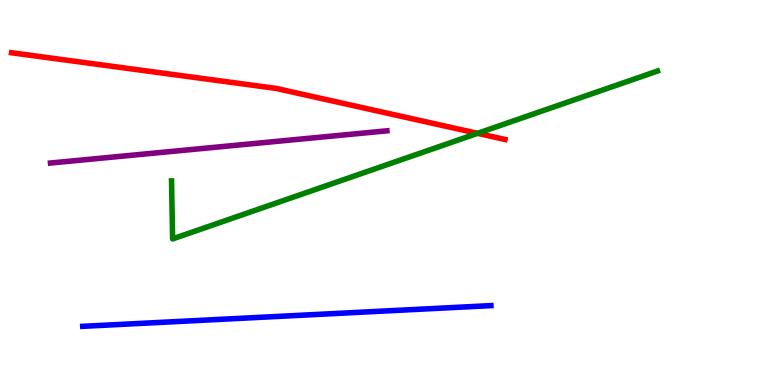[{'lines': ['blue', 'red'], 'intersections': []}, {'lines': ['green', 'red'], 'intersections': [{'x': 6.16, 'y': 6.54}]}, {'lines': ['purple', 'red'], 'intersections': []}, {'lines': ['blue', 'green'], 'intersections': []}, {'lines': ['blue', 'purple'], 'intersections': []}, {'lines': ['green', 'purple'], 'intersections': []}]